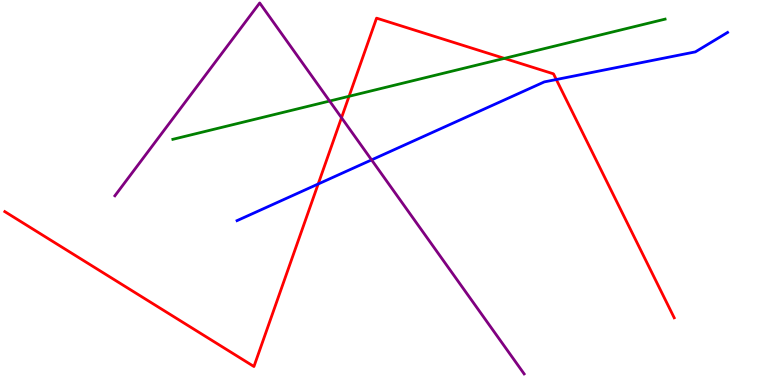[{'lines': ['blue', 'red'], 'intersections': [{'x': 4.11, 'y': 5.22}, {'x': 7.18, 'y': 7.93}]}, {'lines': ['green', 'red'], 'intersections': [{'x': 4.5, 'y': 7.5}, {'x': 6.51, 'y': 8.48}]}, {'lines': ['purple', 'red'], 'intersections': [{'x': 4.41, 'y': 6.94}]}, {'lines': ['blue', 'green'], 'intersections': []}, {'lines': ['blue', 'purple'], 'intersections': [{'x': 4.79, 'y': 5.85}]}, {'lines': ['green', 'purple'], 'intersections': [{'x': 4.25, 'y': 7.38}]}]